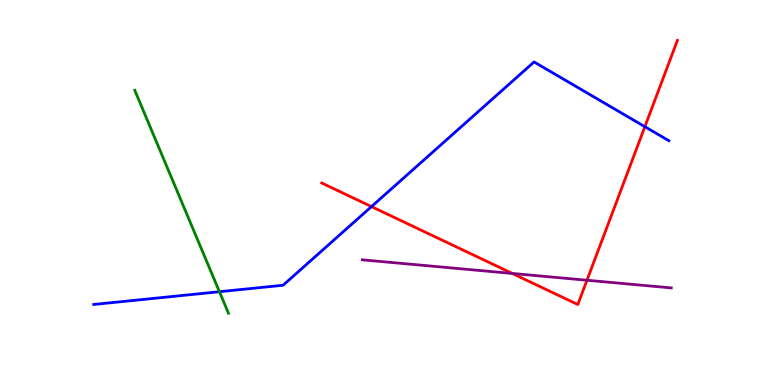[{'lines': ['blue', 'red'], 'intersections': [{'x': 4.79, 'y': 4.63}, {'x': 8.32, 'y': 6.71}]}, {'lines': ['green', 'red'], 'intersections': []}, {'lines': ['purple', 'red'], 'intersections': [{'x': 6.61, 'y': 2.9}, {'x': 7.57, 'y': 2.72}]}, {'lines': ['blue', 'green'], 'intersections': [{'x': 2.83, 'y': 2.42}]}, {'lines': ['blue', 'purple'], 'intersections': []}, {'lines': ['green', 'purple'], 'intersections': []}]